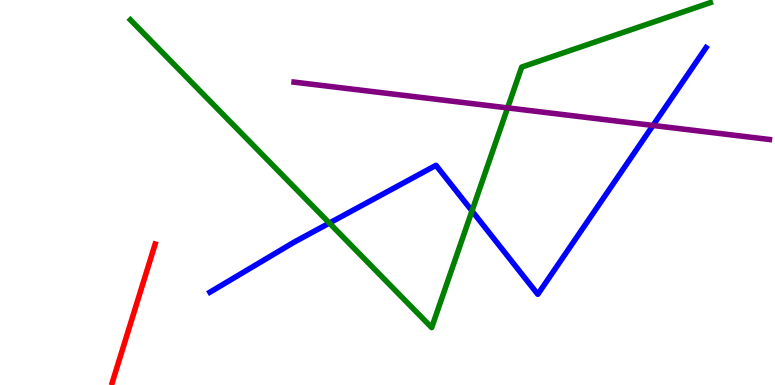[{'lines': ['blue', 'red'], 'intersections': []}, {'lines': ['green', 'red'], 'intersections': []}, {'lines': ['purple', 'red'], 'intersections': []}, {'lines': ['blue', 'green'], 'intersections': [{'x': 4.25, 'y': 4.21}, {'x': 6.09, 'y': 4.52}]}, {'lines': ['blue', 'purple'], 'intersections': [{'x': 8.43, 'y': 6.74}]}, {'lines': ['green', 'purple'], 'intersections': [{'x': 6.55, 'y': 7.2}]}]